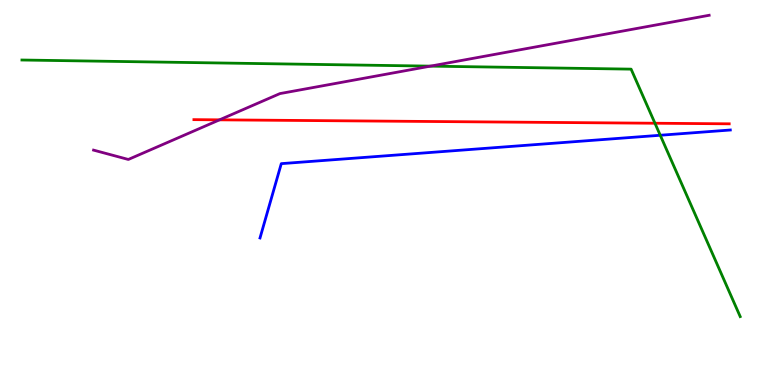[{'lines': ['blue', 'red'], 'intersections': []}, {'lines': ['green', 'red'], 'intersections': [{'x': 8.45, 'y': 6.8}]}, {'lines': ['purple', 'red'], 'intersections': [{'x': 2.83, 'y': 6.89}]}, {'lines': ['blue', 'green'], 'intersections': [{'x': 8.52, 'y': 6.49}]}, {'lines': ['blue', 'purple'], 'intersections': []}, {'lines': ['green', 'purple'], 'intersections': [{'x': 5.55, 'y': 8.28}]}]